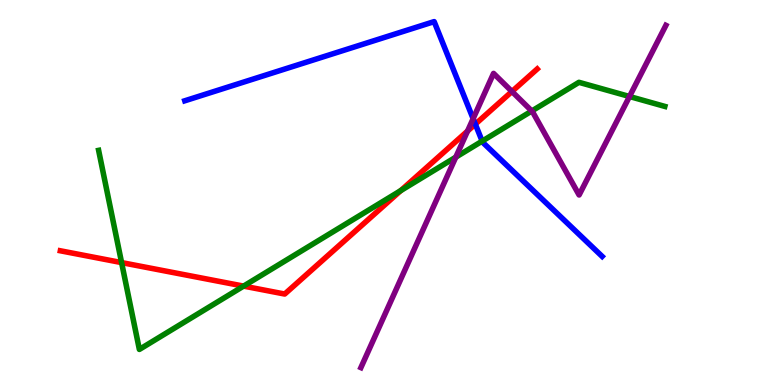[{'lines': ['blue', 'red'], 'intersections': [{'x': 6.13, 'y': 6.78}]}, {'lines': ['green', 'red'], 'intersections': [{'x': 1.57, 'y': 3.18}, {'x': 3.14, 'y': 2.57}, {'x': 5.17, 'y': 5.05}]}, {'lines': ['purple', 'red'], 'intersections': [{'x': 6.03, 'y': 6.6}, {'x': 6.61, 'y': 7.62}]}, {'lines': ['blue', 'green'], 'intersections': [{'x': 6.22, 'y': 6.33}]}, {'lines': ['blue', 'purple'], 'intersections': [{'x': 6.1, 'y': 6.92}]}, {'lines': ['green', 'purple'], 'intersections': [{'x': 5.88, 'y': 5.92}, {'x': 6.86, 'y': 7.12}, {'x': 8.12, 'y': 7.49}]}]